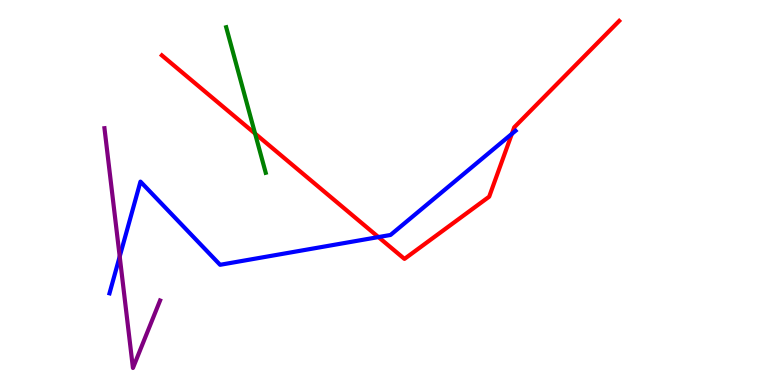[{'lines': ['blue', 'red'], 'intersections': [{'x': 4.88, 'y': 3.84}, {'x': 6.6, 'y': 6.52}]}, {'lines': ['green', 'red'], 'intersections': [{'x': 3.29, 'y': 6.53}]}, {'lines': ['purple', 'red'], 'intersections': []}, {'lines': ['blue', 'green'], 'intersections': []}, {'lines': ['blue', 'purple'], 'intersections': [{'x': 1.54, 'y': 3.34}]}, {'lines': ['green', 'purple'], 'intersections': []}]